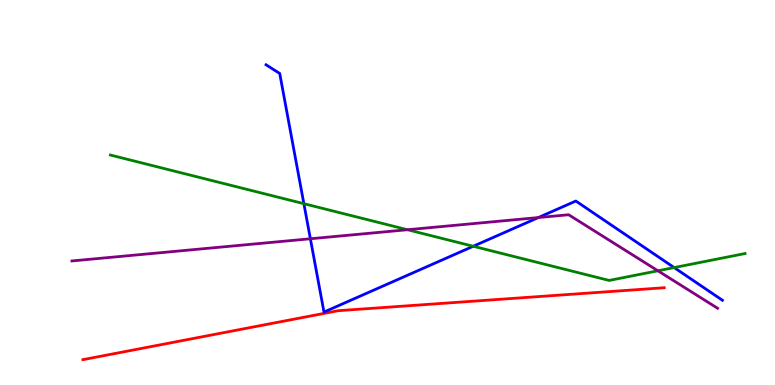[{'lines': ['blue', 'red'], 'intersections': []}, {'lines': ['green', 'red'], 'intersections': []}, {'lines': ['purple', 'red'], 'intersections': []}, {'lines': ['blue', 'green'], 'intersections': [{'x': 3.92, 'y': 4.71}, {'x': 6.11, 'y': 3.6}, {'x': 8.7, 'y': 3.05}]}, {'lines': ['blue', 'purple'], 'intersections': [{'x': 4.0, 'y': 3.8}, {'x': 6.95, 'y': 4.35}]}, {'lines': ['green', 'purple'], 'intersections': [{'x': 5.26, 'y': 4.03}, {'x': 8.49, 'y': 2.97}]}]